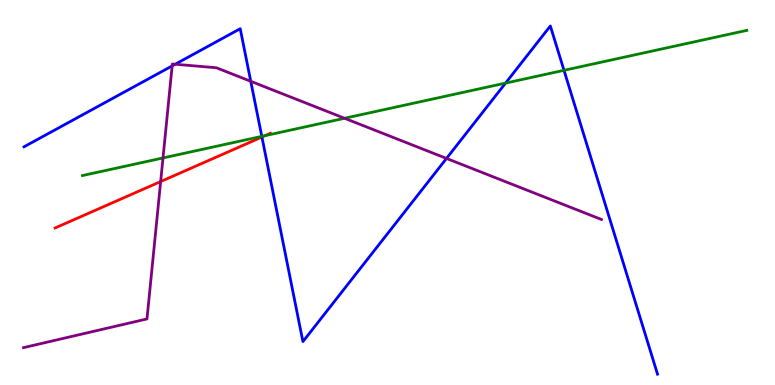[{'lines': ['blue', 'red'], 'intersections': [{'x': 3.38, 'y': 6.44}]}, {'lines': ['green', 'red'], 'intersections': [{'x': 3.42, 'y': 6.48}]}, {'lines': ['purple', 'red'], 'intersections': [{'x': 2.07, 'y': 5.28}]}, {'lines': ['blue', 'green'], 'intersections': [{'x': 3.38, 'y': 6.46}, {'x': 6.52, 'y': 7.84}, {'x': 7.28, 'y': 8.17}]}, {'lines': ['blue', 'purple'], 'intersections': [{'x': 2.22, 'y': 8.29}, {'x': 2.26, 'y': 8.33}, {'x': 3.24, 'y': 7.89}, {'x': 5.76, 'y': 5.88}]}, {'lines': ['green', 'purple'], 'intersections': [{'x': 2.1, 'y': 5.9}, {'x': 4.45, 'y': 6.93}]}]